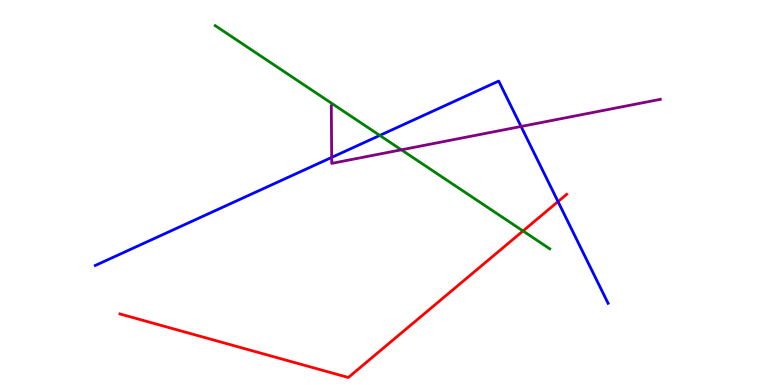[{'lines': ['blue', 'red'], 'intersections': [{'x': 7.2, 'y': 4.76}]}, {'lines': ['green', 'red'], 'intersections': [{'x': 6.75, 'y': 4.0}]}, {'lines': ['purple', 'red'], 'intersections': []}, {'lines': ['blue', 'green'], 'intersections': [{'x': 4.9, 'y': 6.48}]}, {'lines': ['blue', 'purple'], 'intersections': [{'x': 4.28, 'y': 5.91}, {'x': 6.72, 'y': 6.71}]}, {'lines': ['green', 'purple'], 'intersections': [{'x': 5.18, 'y': 6.11}]}]